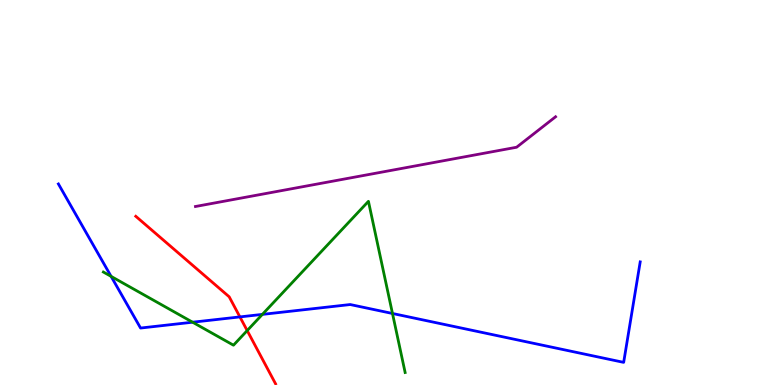[{'lines': ['blue', 'red'], 'intersections': [{'x': 3.1, 'y': 1.77}]}, {'lines': ['green', 'red'], 'intersections': [{'x': 3.19, 'y': 1.41}]}, {'lines': ['purple', 'red'], 'intersections': []}, {'lines': ['blue', 'green'], 'intersections': [{'x': 1.43, 'y': 2.82}, {'x': 2.49, 'y': 1.63}, {'x': 3.39, 'y': 1.83}, {'x': 5.06, 'y': 1.86}]}, {'lines': ['blue', 'purple'], 'intersections': []}, {'lines': ['green', 'purple'], 'intersections': []}]